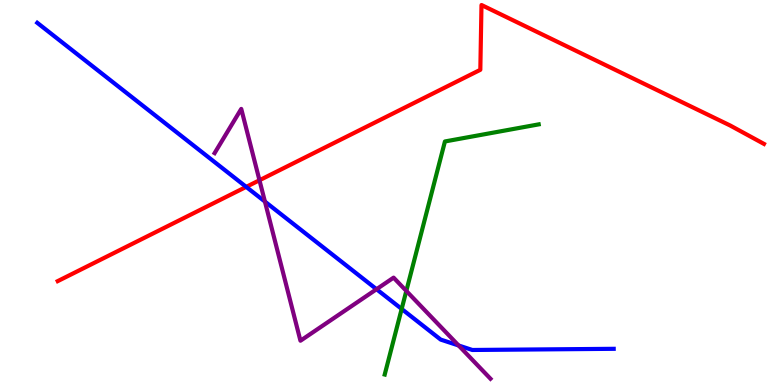[{'lines': ['blue', 'red'], 'intersections': [{'x': 3.18, 'y': 5.15}]}, {'lines': ['green', 'red'], 'intersections': []}, {'lines': ['purple', 'red'], 'intersections': [{'x': 3.35, 'y': 5.32}]}, {'lines': ['blue', 'green'], 'intersections': [{'x': 5.18, 'y': 1.98}]}, {'lines': ['blue', 'purple'], 'intersections': [{'x': 3.42, 'y': 4.76}, {'x': 4.86, 'y': 2.49}, {'x': 5.92, 'y': 1.03}]}, {'lines': ['green', 'purple'], 'intersections': [{'x': 5.24, 'y': 2.44}]}]